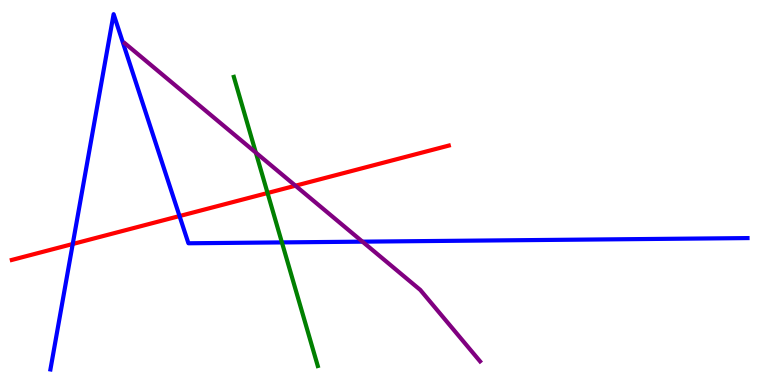[{'lines': ['blue', 'red'], 'intersections': [{'x': 0.939, 'y': 3.66}, {'x': 2.32, 'y': 4.39}]}, {'lines': ['green', 'red'], 'intersections': [{'x': 3.45, 'y': 4.99}]}, {'lines': ['purple', 'red'], 'intersections': [{'x': 3.81, 'y': 5.18}]}, {'lines': ['blue', 'green'], 'intersections': [{'x': 3.64, 'y': 3.7}]}, {'lines': ['blue', 'purple'], 'intersections': [{'x': 4.68, 'y': 3.72}]}, {'lines': ['green', 'purple'], 'intersections': [{'x': 3.3, 'y': 6.04}]}]